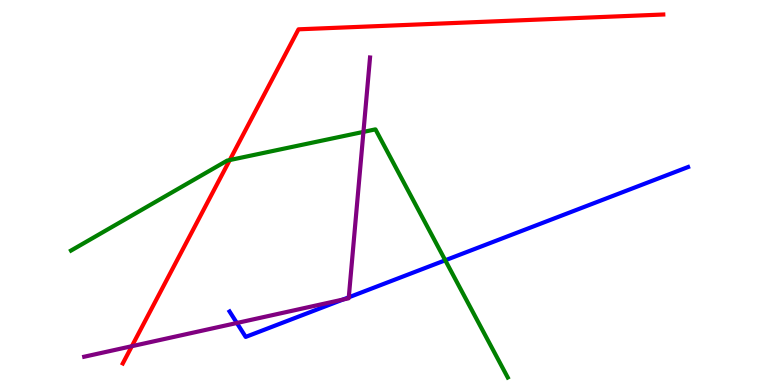[{'lines': ['blue', 'red'], 'intersections': []}, {'lines': ['green', 'red'], 'intersections': [{'x': 2.96, 'y': 5.84}]}, {'lines': ['purple', 'red'], 'intersections': [{'x': 1.7, 'y': 1.01}]}, {'lines': ['blue', 'green'], 'intersections': [{'x': 5.75, 'y': 3.24}]}, {'lines': ['blue', 'purple'], 'intersections': [{'x': 3.06, 'y': 1.61}, {'x': 4.43, 'y': 2.22}, {'x': 4.5, 'y': 2.28}]}, {'lines': ['green', 'purple'], 'intersections': [{'x': 4.69, 'y': 6.57}]}]